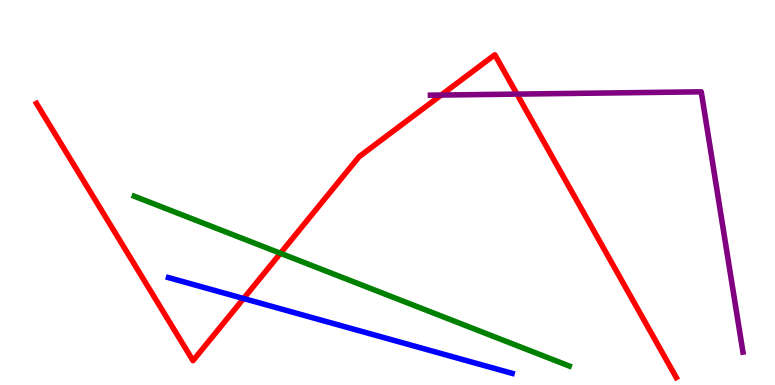[{'lines': ['blue', 'red'], 'intersections': [{'x': 3.14, 'y': 2.25}]}, {'lines': ['green', 'red'], 'intersections': [{'x': 3.62, 'y': 3.42}]}, {'lines': ['purple', 'red'], 'intersections': [{'x': 5.69, 'y': 7.53}, {'x': 6.67, 'y': 7.56}]}, {'lines': ['blue', 'green'], 'intersections': []}, {'lines': ['blue', 'purple'], 'intersections': []}, {'lines': ['green', 'purple'], 'intersections': []}]